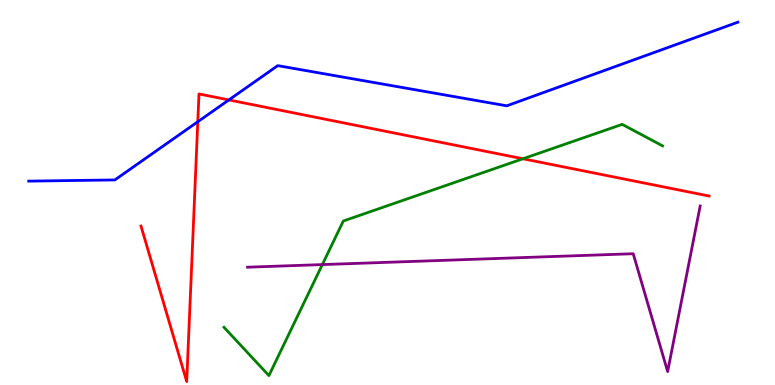[{'lines': ['blue', 'red'], 'intersections': [{'x': 2.55, 'y': 6.84}, {'x': 2.95, 'y': 7.4}]}, {'lines': ['green', 'red'], 'intersections': [{'x': 6.75, 'y': 5.88}]}, {'lines': ['purple', 'red'], 'intersections': []}, {'lines': ['blue', 'green'], 'intersections': []}, {'lines': ['blue', 'purple'], 'intersections': []}, {'lines': ['green', 'purple'], 'intersections': [{'x': 4.16, 'y': 3.13}]}]